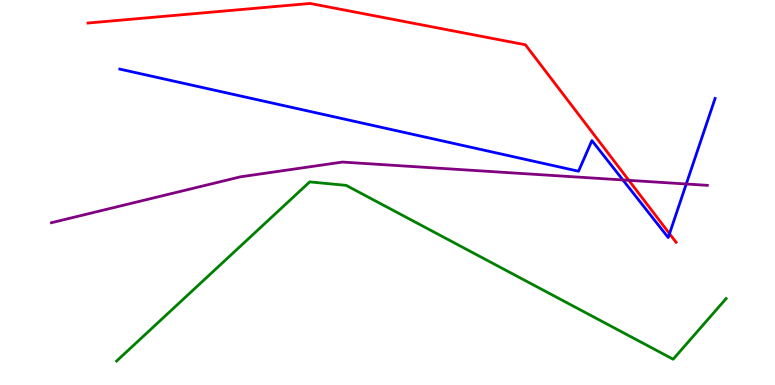[{'lines': ['blue', 'red'], 'intersections': [{'x': 8.64, 'y': 3.93}]}, {'lines': ['green', 'red'], 'intersections': []}, {'lines': ['purple', 'red'], 'intersections': [{'x': 8.11, 'y': 5.32}]}, {'lines': ['blue', 'green'], 'intersections': []}, {'lines': ['blue', 'purple'], 'intersections': [{'x': 8.04, 'y': 5.33}, {'x': 8.85, 'y': 5.22}]}, {'lines': ['green', 'purple'], 'intersections': []}]